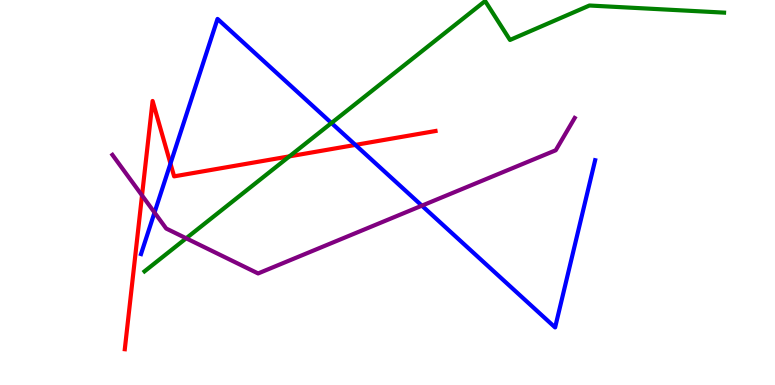[{'lines': ['blue', 'red'], 'intersections': [{'x': 2.2, 'y': 5.75}, {'x': 4.59, 'y': 6.24}]}, {'lines': ['green', 'red'], 'intersections': [{'x': 3.73, 'y': 5.94}]}, {'lines': ['purple', 'red'], 'intersections': [{'x': 1.83, 'y': 4.92}]}, {'lines': ['blue', 'green'], 'intersections': [{'x': 4.28, 'y': 6.8}]}, {'lines': ['blue', 'purple'], 'intersections': [{'x': 1.99, 'y': 4.48}, {'x': 5.44, 'y': 4.66}]}, {'lines': ['green', 'purple'], 'intersections': [{'x': 2.4, 'y': 3.81}]}]